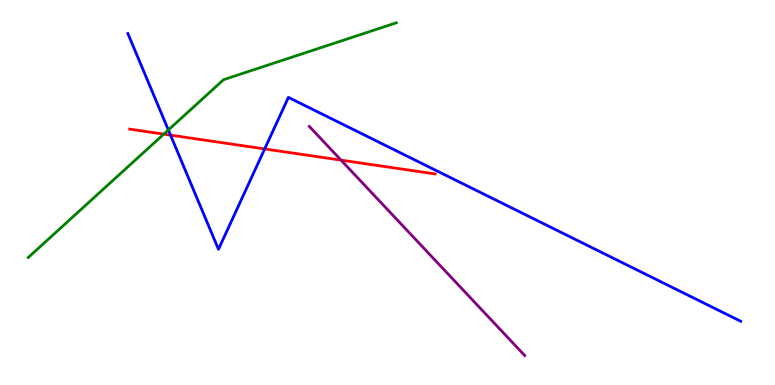[{'lines': ['blue', 'red'], 'intersections': [{'x': 2.2, 'y': 6.49}, {'x': 3.42, 'y': 6.13}]}, {'lines': ['green', 'red'], 'intersections': [{'x': 2.11, 'y': 6.52}]}, {'lines': ['purple', 'red'], 'intersections': [{'x': 4.4, 'y': 5.84}]}, {'lines': ['blue', 'green'], 'intersections': [{'x': 2.17, 'y': 6.62}]}, {'lines': ['blue', 'purple'], 'intersections': []}, {'lines': ['green', 'purple'], 'intersections': []}]